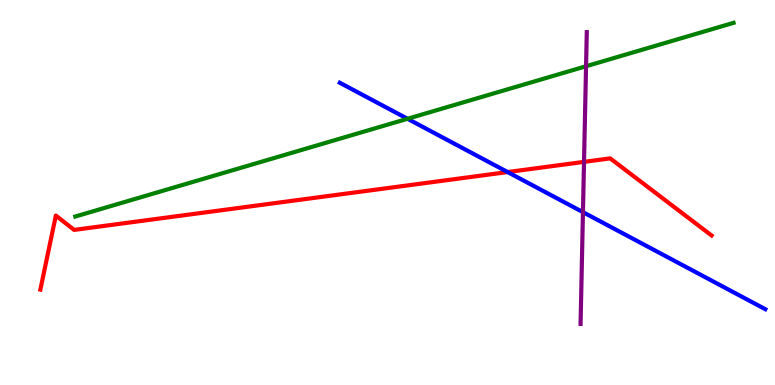[{'lines': ['blue', 'red'], 'intersections': [{'x': 6.55, 'y': 5.53}]}, {'lines': ['green', 'red'], 'intersections': []}, {'lines': ['purple', 'red'], 'intersections': [{'x': 7.54, 'y': 5.8}]}, {'lines': ['blue', 'green'], 'intersections': [{'x': 5.26, 'y': 6.91}]}, {'lines': ['blue', 'purple'], 'intersections': [{'x': 7.52, 'y': 4.49}]}, {'lines': ['green', 'purple'], 'intersections': [{'x': 7.56, 'y': 8.28}]}]